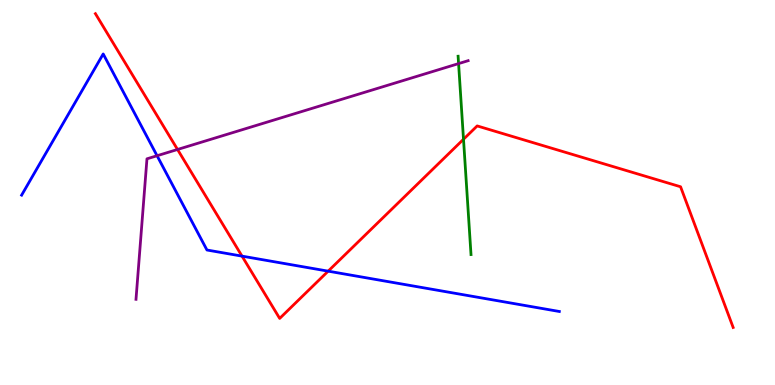[{'lines': ['blue', 'red'], 'intersections': [{'x': 3.12, 'y': 3.35}, {'x': 4.23, 'y': 2.96}]}, {'lines': ['green', 'red'], 'intersections': [{'x': 5.98, 'y': 6.38}]}, {'lines': ['purple', 'red'], 'intersections': [{'x': 2.29, 'y': 6.12}]}, {'lines': ['blue', 'green'], 'intersections': []}, {'lines': ['blue', 'purple'], 'intersections': [{'x': 2.03, 'y': 5.95}]}, {'lines': ['green', 'purple'], 'intersections': [{'x': 5.92, 'y': 8.35}]}]